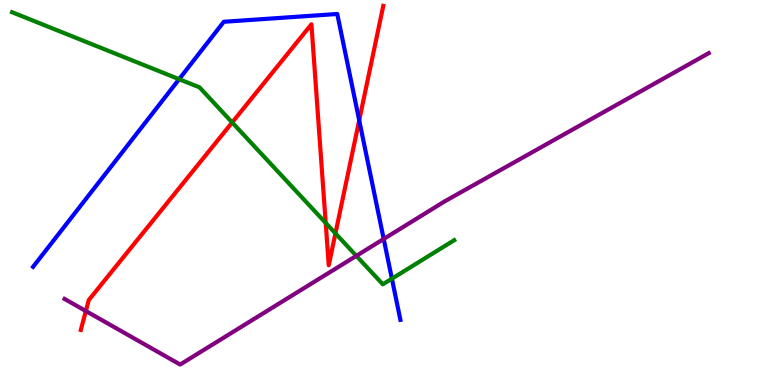[{'lines': ['blue', 'red'], 'intersections': [{'x': 4.63, 'y': 6.87}]}, {'lines': ['green', 'red'], 'intersections': [{'x': 3.0, 'y': 6.82}, {'x': 4.2, 'y': 4.21}, {'x': 4.33, 'y': 3.94}]}, {'lines': ['purple', 'red'], 'intersections': [{'x': 1.11, 'y': 1.92}]}, {'lines': ['blue', 'green'], 'intersections': [{'x': 2.31, 'y': 7.94}, {'x': 5.06, 'y': 2.76}]}, {'lines': ['blue', 'purple'], 'intersections': [{'x': 4.95, 'y': 3.79}]}, {'lines': ['green', 'purple'], 'intersections': [{'x': 4.6, 'y': 3.35}]}]